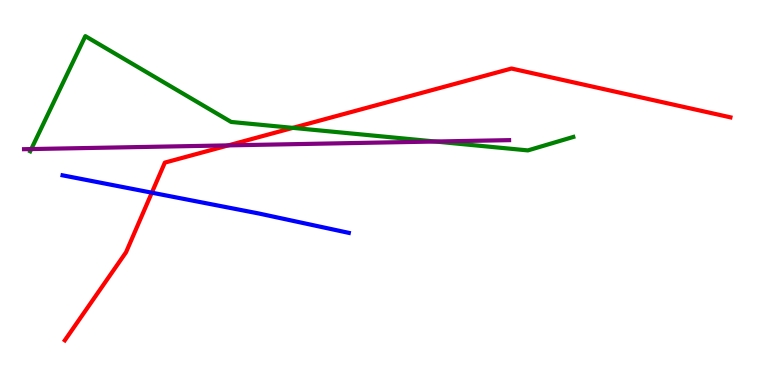[{'lines': ['blue', 'red'], 'intersections': [{'x': 1.96, 'y': 5.0}]}, {'lines': ['green', 'red'], 'intersections': [{'x': 3.78, 'y': 6.68}]}, {'lines': ['purple', 'red'], 'intersections': [{'x': 2.95, 'y': 6.22}]}, {'lines': ['blue', 'green'], 'intersections': []}, {'lines': ['blue', 'purple'], 'intersections': []}, {'lines': ['green', 'purple'], 'intersections': [{'x': 0.404, 'y': 6.13}, {'x': 5.62, 'y': 6.32}]}]